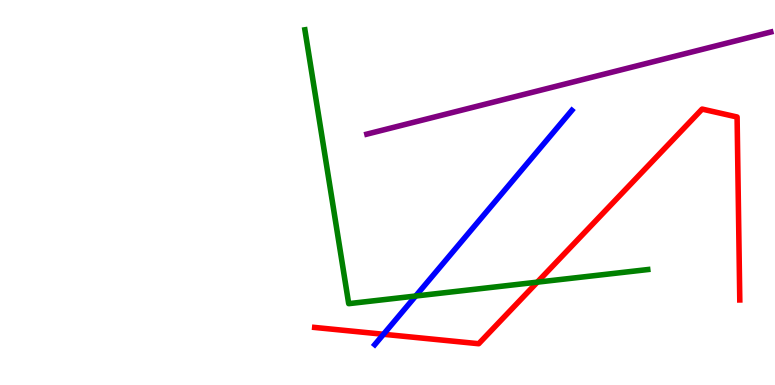[{'lines': ['blue', 'red'], 'intersections': [{'x': 4.95, 'y': 1.32}]}, {'lines': ['green', 'red'], 'intersections': [{'x': 6.93, 'y': 2.67}]}, {'lines': ['purple', 'red'], 'intersections': []}, {'lines': ['blue', 'green'], 'intersections': [{'x': 5.36, 'y': 2.31}]}, {'lines': ['blue', 'purple'], 'intersections': []}, {'lines': ['green', 'purple'], 'intersections': []}]